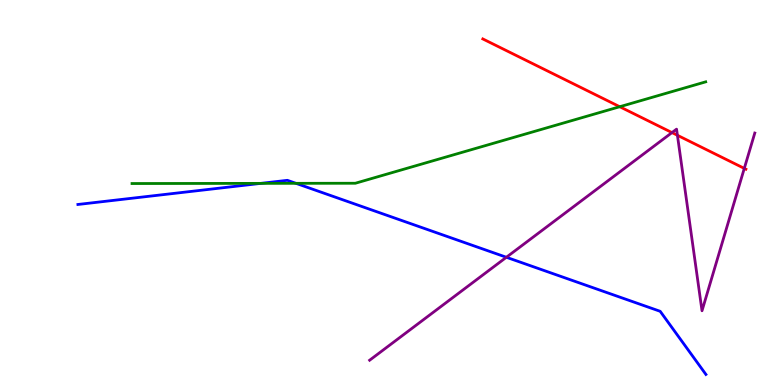[{'lines': ['blue', 'red'], 'intersections': []}, {'lines': ['green', 'red'], 'intersections': [{'x': 8.0, 'y': 7.23}]}, {'lines': ['purple', 'red'], 'intersections': [{'x': 8.67, 'y': 6.56}, {'x': 8.74, 'y': 6.49}, {'x': 9.6, 'y': 5.63}]}, {'lines': ['blue', 'green'], 'intersections': [{'x': 3.37, 'y': 5.24}, {'x': 3.82, 'y': 5.24}]}, {'lines': ['blue', 'purple'], 'intersections': [{'x': 6.53, 'y': 3.32}]}, {'lines': ['green', 'purple'], 'intersections': []}]